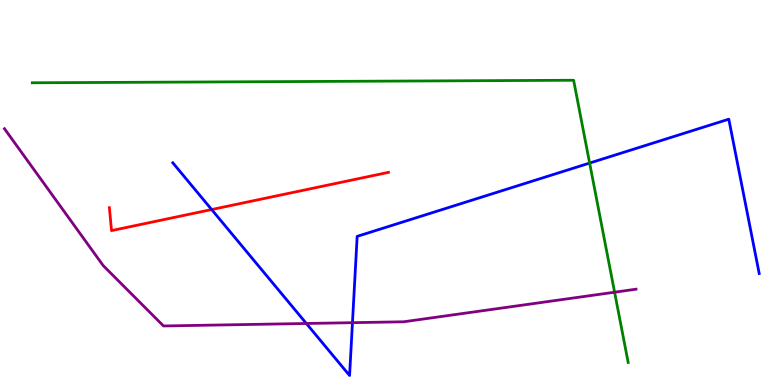[{'lines': ['blue', 'red'], 'intersections': [{'x': 2.73, 'y': 4.56}]}, {'lines': ['green', 'red'], 'intersections': []}, {'lines': ['purple', 'red'], 'intersections': []}, {'lines': ['blue', 'green'], 'intersections': [{'x': 7.61, 'y': 5.76}]}, {'lines': ['blue', 'purple'], 'intersections': [{'x': 3.95, 'y': 1.6}, {'x': 4.55, 'y': 1.62}]}, {'lines': ['green', 'purple'], 'intersections': [{'x': 7.93, 'y': 2.41}]}]